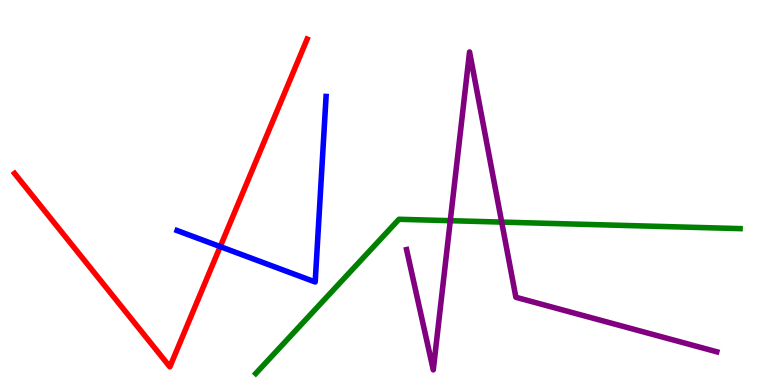[{'lines': ['blue', 'red'], 'intersections': [{'x': 2.84, 'y': 3.59}]}, {'lines': ['green', 'red'], 'intersections': []}, {'lines': ['purple', 'red'], 'intersections': []}, {'lines': ['blue', 'green'], 'intersections': []}, {'lines': ['blue', 'purple'], 'intersections': []}, {'lines': ['green', 'purple'], 'intersections': [{'x': 5.81, 'y': 4.27}, {'x': 6.47, 'y': 4.23}]}]